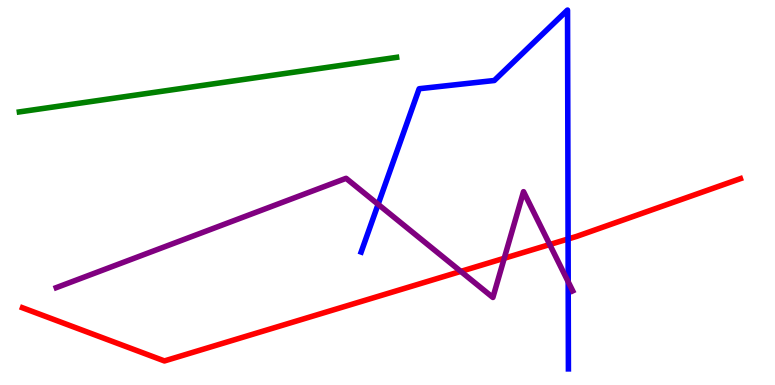[{'lines': ['blue', 'red'], 'intersections': [{'x': 7.33, 'y': 3.79}]}, {'lines': ['green', 'red'], 'intersections': []}, {'lines': ['purple', 'red'], 'intersections': [{'x': 5.95, 'y': 2.95}, {'x': 6.51, 'y': 3.29}, {'x': 7.09, 'y': 3.65}]}, {'lines': ['blue', 'green'], 'intersections': []}, {'lines': ['blue', 'purple'], 'intersections': [{'x': 4.88, 'y': 4.69}, {'x': 7.33, 'y': 2.68}]}, {'lines': ['green', 'purple'], 'intersections': []}]